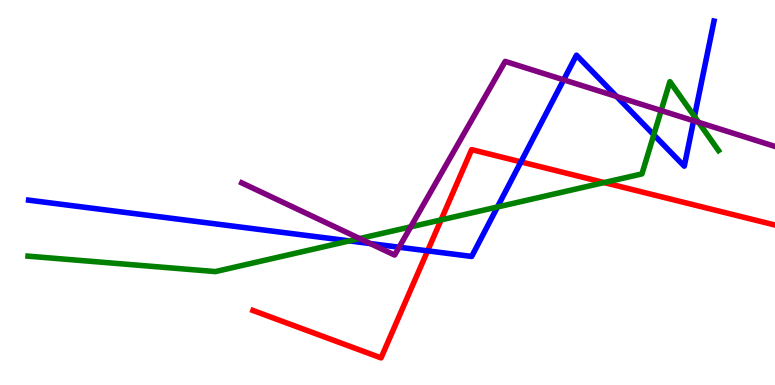[{'lines': ['blue', 'red'], 'intersections': [{'x': 5.52, 'y': 3.48}, {'x': 6.72, 'y': 5.8}]}, {'lines': ['green', 'red'], 'intersections': [{'x': 5.69, 'y': 4.29}, {'x': 7.8, 'y': 5.26}]}, {'lines': ['purple', 'red'], 'intersections': []}, {'lines': ['blue', 'green'], 'intersections': [{'x': 4.51, 'y': 3.74}, {'x': 6.42, 'y': 4.62}, {'x': 8.44, 'y': 6.5}, {'x': 8.96, 'y': 6.97}]}, {'lines': ['blue', 'purple'], 'intersections': [{'x': 4.78, 'y': 3.67}, {'x': 5.15, 'y': 3.58}, {'x': 7.27, 'y': 7.93}, {'x': 7.96, 'y': 7.49}, {'x': 8.95, 'y': 6.86}]}, {'lines': ['green', 'purple'], 'intersections': [{'x': 4.64, 'y': 3.8}, {'x': 5.3, 'y': 4.11}, {'x': 8.53, 'y': 7.13}, {'x': 9.01, 'y': 6.82}]}]